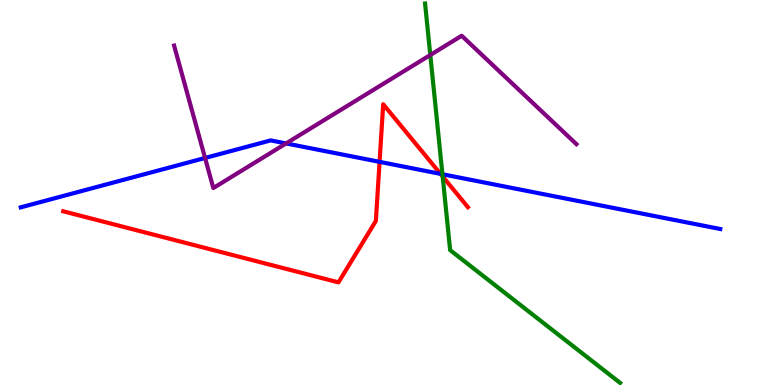[{'lines': ['blue', 'red'], 'intersections': [{'x': 4.9, 'y': 5.8}, {'x': 5.68, 'y': 5.48}]}, {'lines': ['green', 'red'], 'intersections': [{'x': 5.71, 'y': 5.42}]}, {'lines': ['purple', 'red'], 'intersections': []}, {'lines': ['blue', 'green'], 'intersections': [{'x': 5.71, 'y': 5.47}]}, {'lines': ['blue', 'purple'], 'intersections': [{'x': 2.65, 'y': 5.9}, {'x': 3.69, 'y': 6.27}]}, {'lines': ['green', 'purple'], 'intersections': [{'x': 5.55, 'y': 8.57}]}]